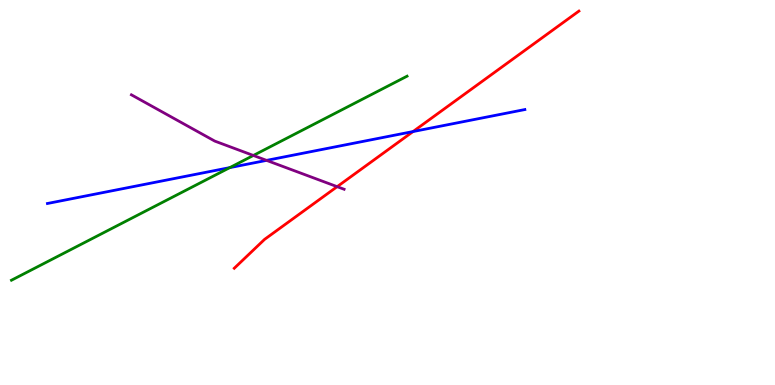[{'lines': ['blue', 'red'], 'intersections': [{'x': 5.33, 'y': 6.58}]}, {'lines': ['green', 'red'], 'intersections': []}, {'lines': ['purple', 'red'], 'intersections': [{'x': 4.35, 'y': 5.15}]}, {'lines': ['blue', 'green'], 'intersections': [{'x': 2.97, 'y': 5.65}]}, {'lines': ['blue', 'purple'], 'intersections': [{'x': 3.44, 'y': 5.83}]}, {'lines': ['green', 'purple'], 'intersections': [{'x': 3.27, 'y': 5.96}]}]